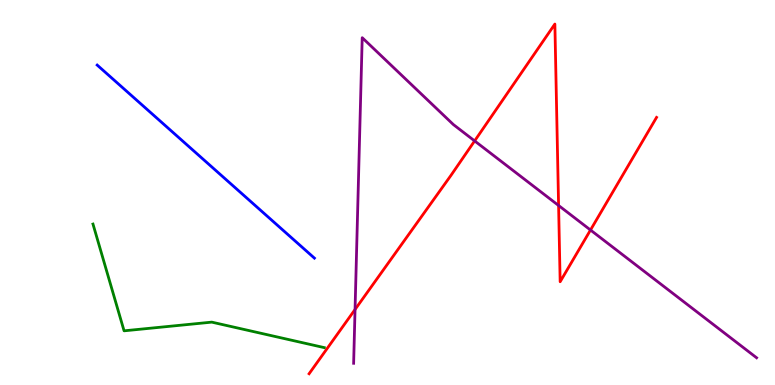[{'lines': ['blue', 'red'], 'intersections': []}, {'lines': ['green', 'red'], 'intersections': []}, {'lines': ['purple', 'red'], 'intersections': [{'x': 4.58, 'y': 1.96}, {'x': 6.12, 'y': 6.34}, {'x': 7.21, 'y': 4.66}, {'x': 7.62, 'y': 4.03}]}, {'lines': ['blue', 'green'], 'intersections': []}, {'lines': ['blue', 'purple'], 'intersections': []}, {'lines': ['green', 'purple'], 'intersections': []}]